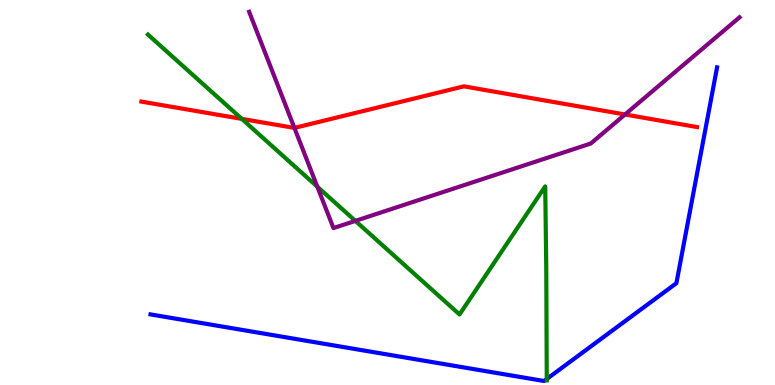[{'lines': ['blue', 'red'], 'intersections': []}, {'lines': ['green', 'red'], 'intersections': [{'x': 3.12, 'y': 6.91}]}, {'lines': ['purple', 'red'], 'intersections': [{'x': 3.8, 'y': 6.68}, {'x': 8.06, 'y': 7.03}]}, {'lines': ['blue', 'green'], 'intersections': [{'x': 7.05, 'y': 0.156}]}, {'lines': ['blue', 'purple'], 'intersections': []}, {'lines': ['green', 'purple'], 'intersections': [{'x': 4.09, 'y': 5.15}, {'x': 4.59, 'y': 4.26}]}]